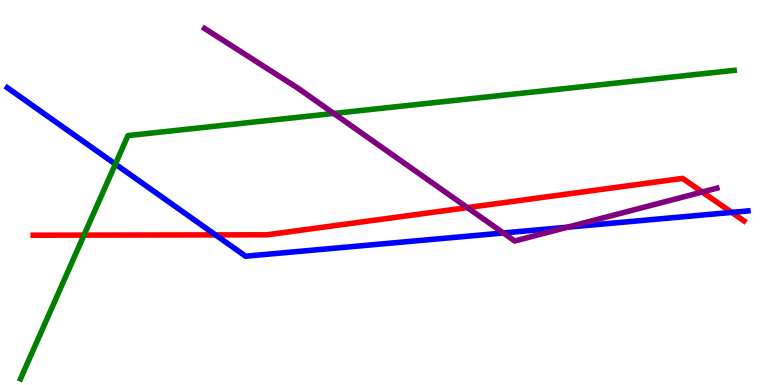[{'lines': ['blue', 'red'], 'intersections': [{'x': 2.78, 'y': 3.9}, {'x': 9.44, 'y': 4.48}]}, {'lines': ['green', 'red'], 'intersections': [{'x': 1.08, 'y': 3.89}]}, {'lines': ['purple', 'red'], 'intersections': [{'x': 6.03, 'y': 4.61}, {'x': 9.06, 'y': 5.01}]}, {'lines': ['blue', 'green'], 'intersections': [{'x': 1.49, 'y': 5.74}]}, {'lines': ['blue', 'purple'], 'intersections': [{'x': 6.49, 'y': 3.95}, {'x': 7.32, 'y': 4.1}]}, {'lines': ['green', 'purple'], 'intersections': [{'x': 4.31, 'y': 7.05}]}]